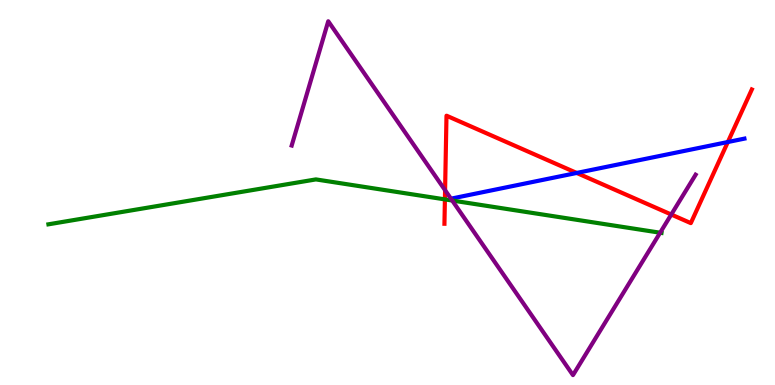[{'lines': ['blue', 'red'], 'intersections': [{'x': 7.44, 'y': 5.51}, {'x': 9.39, 'y': 6.31}]}, {'lines': ['green', 'red'], 'intersections': [{'x': 5.74, 'y': 4.82}]}, {'lines': ['purple', 'red'], 'intersections': [{'x': 5.74, 'y': 5.06}, {'x': 8.66, 'y': 4.43}]}, {'lines': ['blue', 'green'], 'intersections': []}, {'lines': ['blue', 'purple'], 'intersections': []}, {'lines': ['green', 'purple'], 'intersections': [{'x': 5.84, 'y': 4.79}, {'x': 8.52, 'y': 3.96}]}]